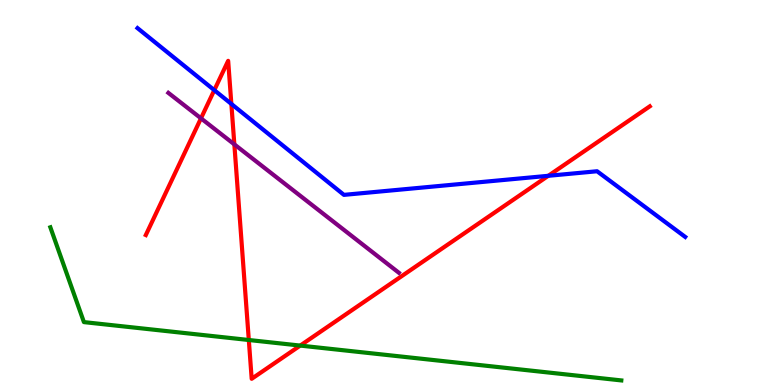[{'lines': ['blue', 'red'], 'intersections': [{'x': 2.77, 'y': 7.66}, {'x': 2.99, 'y': 7.3}, {'x': 7.07, 'y': 5.43}]}, {'lines': ['green', 'red'], 'intersections': [{'x': 3.21, 'y': 1.17}, {'x': 3.87, 'y': 1.02}]}, {'lines': ['purple', 'red'], 'intersections': [{'x': 2.59, 'y': 6.93}, {'x': 3.02, 'y': 6.25}]}, {'lines': ['blue', 'green'], 'intersections': []}, {'lines': ['blue', 'purple'], 'intersections': []}, {'lines': ['green', 'purple'], 'intersections': []}]